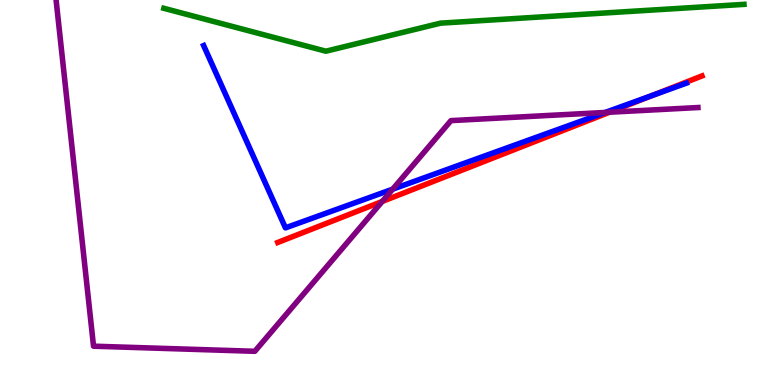[{'lines': ['blue', 'red'], 'intersections': [{'x': 8.41, 'y': 7.52}]}, {'lines': ['green', 'red'], 'intersections': []}, {'lines': ['purple', 'red'], 'intersections': [{'x': 4.93, 'y': 4.77}, {'x': 7.87, 'y': 7.09}]}, {'lines': ['blue', 'green'], 'intersections': []}, {'lines': ['blue', 'purple'], 'intersections': [{'x': 5.07, 'y': 5.09}, {'x': 7.81, 'y': 7.08}]}, {'lines': ['green', 'purple'], 'intersections': []}]